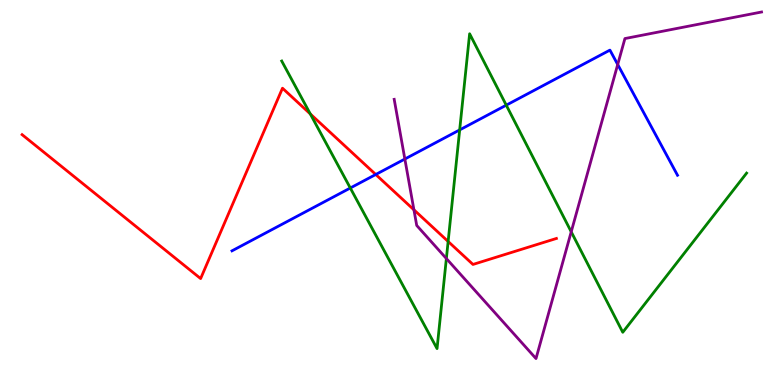[{'lines': ['blue', 'red'], 'intersections': [{'x': 4.85, 'y': 5.47}]}, {'lines': ['green', 'red'], 'intersections': [{'x': 4.0, 'y': 7.04}, {'x': 5.78, 'y': 3.73}]}, {'lines': ['purple', 'red'], 'intersections': [{'x': 5.34, 'y': 4.55}]}, {'lines': ['blue', 'green'], 'intersections': [{'x': 4.52, 'y': 5.12}, {'x': 5.93, 'y': 6.63}, {'x': 6.53, 'y': 7.27}]}, {'lines': ['blue', 'purple'], 'intersections': [{'x': 5.22, 'y': 5.87}, {'x': 7.97, 'y': 8.32}]}, {'lines': ['green', 'purple'], 'intersections': [{'x': 5.76, 'y': 3.28}, {'x': 7.37, 'y': 3.98}]}]